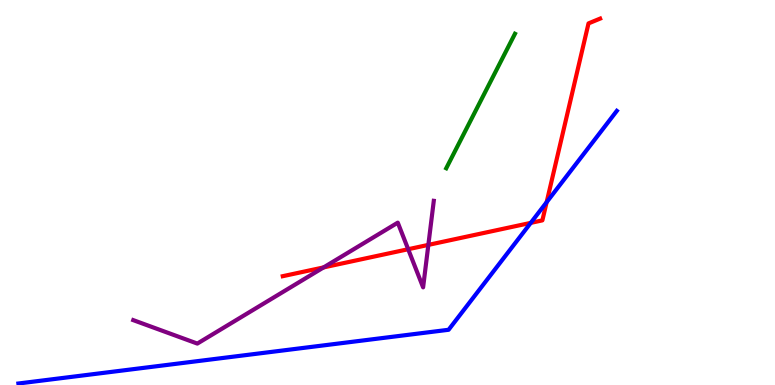[{'lines': ['blue', 'red'], 'intersections': [{'x': 6.85, 'y': 4.21}, {'x': 7.05, 'y': 4.75}]}, {'lines': ['green', 'red'], 'intersections': []}, {'lines': ['purple', 'red'], 'intersections': [{'x': 4.18, 'y': 3.05}, {'x': 5.27, 'y': 3.53}, {'x': 5.53, 'y': 3.64}]}, {'lines': ['blue', 'green'], 'intersections': []}, {'lines': ['blue', 'purple'], 'intersections': []}, {'lines': ['green', 'purple'], 'intersections': []}]